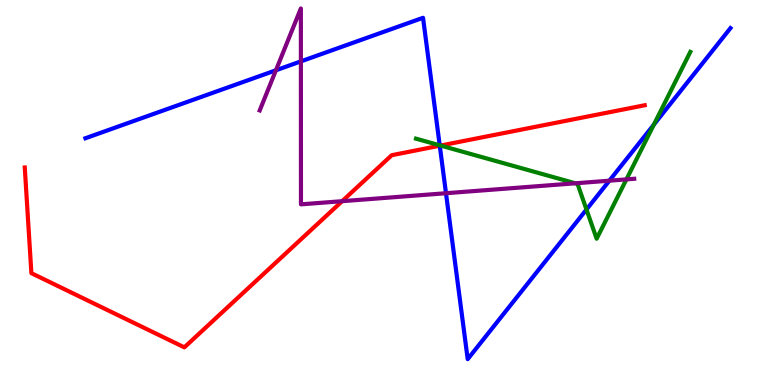[{'lines': ['blue', 'red'], 'intersections': [{'x': 5.67, 'y': 6.22}]}, {'lines': ['green', 'red'], 'intersections': [{'x': 5.68, 'y': 6.22}]}, {'lines': ['purple', 'red'], 'intersections': [{'x': 4.41, 'y': 4.77}]}, {'lines': ['blue', 'green'], 'intersections': [{'x': 5.67, 'y': 6.23}, {'x': 7.57, 'y': 4.56}, {'x': 8.44, 'y': 6.76}]}, {'lines': ['blue', 'purple'], 'intersections': [{'x': 3.56, 'y': 8.17}, {'x': 3.88, 'y': 8.41}, {'x': 5.75, 'y': 4.98}, {'x': 7.86, 'y': 5.31}]}, {'lines': ['green', 'purple'], 'intersections': [{'x': 7.42, 'y': 5.24}, {'x': 8.08, 'y': 5.34}]}]